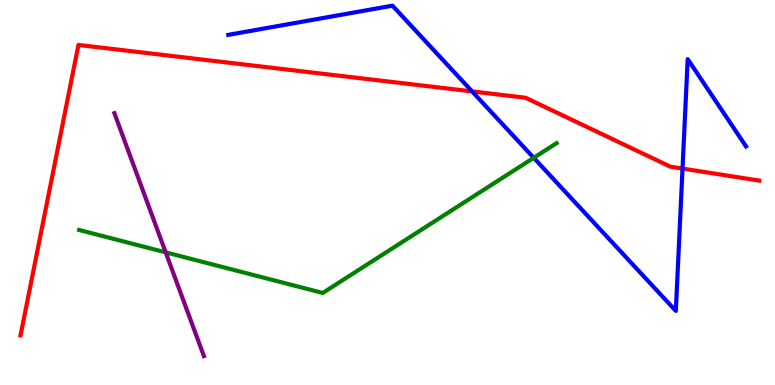[{'lines': ['blue', 'red'], 'intersections': [{'x': 6.09, 'y': 7.63}, {'x': 8.81, 'y': 5.62}]}, {'lines': ['green', 'red'], 'intersections': []}, {'lines': ['purple', 'red'], 'intersections': []}, {'lines': ['blue', 'green'], 'intersections': [{'x': 6.89, 'y': 5.9}]}, {'lines': ['blue', 'purple'], 'intersections': []}, {'lines': ['green', 'purple'], 'intersections': [{'x': 2.14, 'y': 3.45}]}]